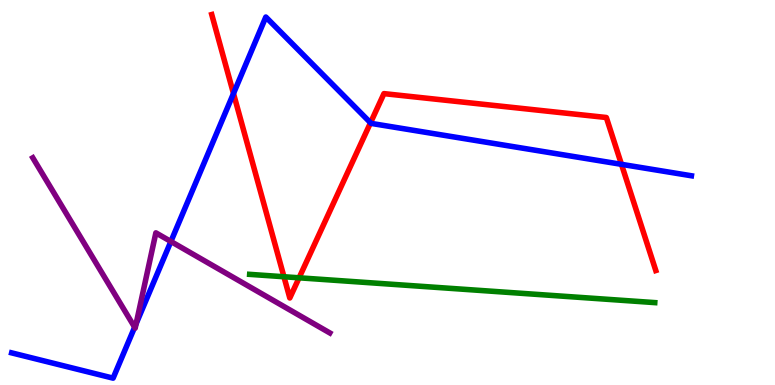[{'lines': ['blue', 'red'], 'intersections': [{'x': 3.01, 'y': 7.57}, {'x': 4.78, 'y': 6.81}, {'x': 8.02, 'y': 5.73}]}, {'lines': ['green', 'red'], 'intersections': [{'x': 3.66, 'y': 2.81}, {'x': 3.86, 'y': 2.78}]}, {'lines': ['purple', 'red'], 'intersections': []}, {'lines': ['blue', 'green'], 'intersections': []}, {'lines': ['blue', 'purple'], 'intersections': [{'x': 1.74, 'y': 1.5}, {'x': 1.76, 'y': 1.59}, {'x': 2.21, 'y': 3.73}]}, {'lines': ['green', 'purple'], 'intersections': []}]